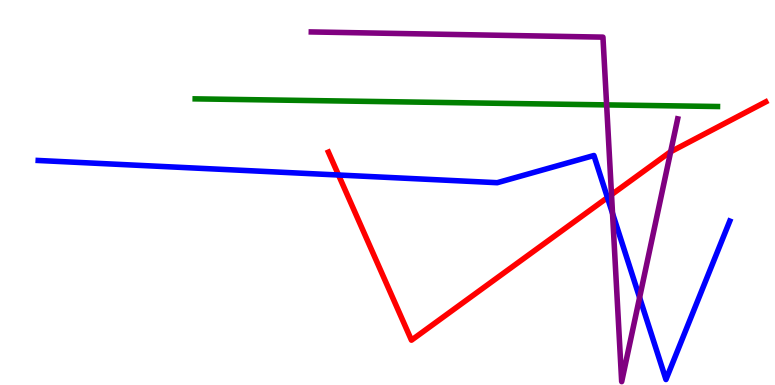[{'lines': ['blue', 'red'], 'intersections': [{'x': 4.37, 'y': 5.45}, {'x': 7.84, 'y': 4.87}]}, {'lines': ['green', 'red'], 'intersections': []}, {'lines': ['purple', 'red'], 'intersections': [{'x': 7.89, 'y': 4.94}, {'x': 8.65, 'y': 6.06}]}, {'lines': ['blue', 'green'], 'intersections': []}, {'lines': ['blue', 'purple'], 'intersections': [{'x': 7.9, 'y': 4.46}, {'x': 8.25, 'y': 2.27}]}, {'lines': ['green', 'purple'], 'intersections': [{'x': 7.83, 'y': 7.28}]}]